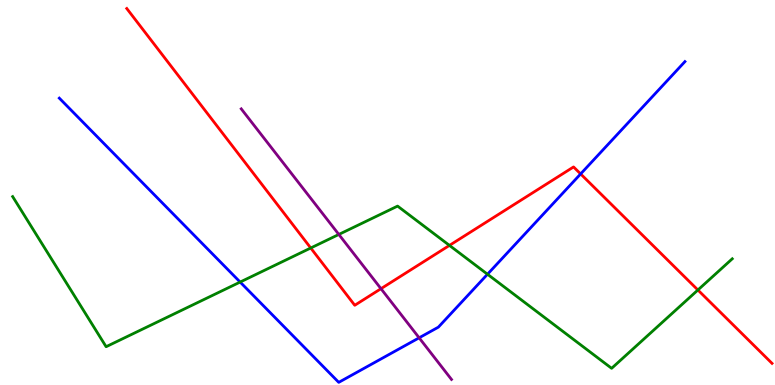[{'lines': ['blue', 'red'], 'intersections': [{'x': 7.49, 'y': 5.48}]}, {'lines': ['green', 'red'], 'intersections': [{'x': 4.01, 'y': 3.56}, {'x': 5.8, 'y': 3.63}, {'x': 9.01, 'y': 2.47}]}, {'lines': ['purple', 'red'], 'intersections': [{'x': 4.92, 'y': 2.5}]}, {'lines': ['blue', 'green'], 'intersections': [{'x': 3.1, 'y': 2.67}, {'x': 6.29, 'y': 2.88}]}, {'lines': ['blue', 'purple'], 'intersections': [{'x': 5.41, 'y': 1.23}]}, {'lines': ['green', 'purple'], 'intersections': [{'x': 4.37, 'y': 3.91}]}]